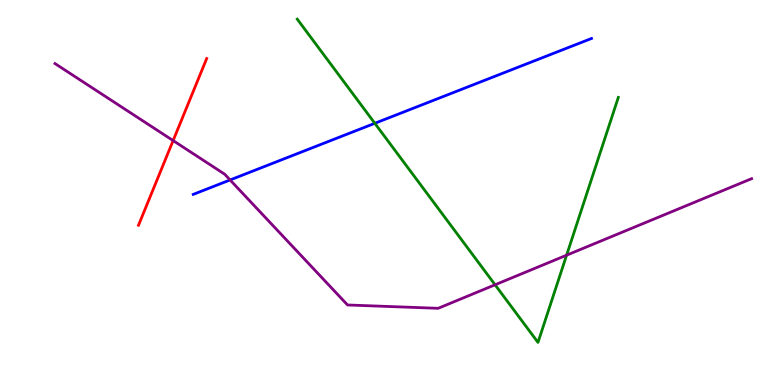[{'lines': ['blue', 'red'], 'intersections': []}, {'lines': ['green', 'red'], 'intersections': []}, {'lines': ['purple', 'red'], 'intersections': [{'x': 2.23, 'y': 6.35}]}, {'lines': ['blue', 'green'], 'intersections': [{'x': 4.84, 'y': 6.8}]}, {'lines': ['blue', 'purple'], 'intersections': [{'x': 2.97, 'y': 5.33}]}, {'lines': ['green', 'purple'], 'intersections': [{'x': 6.39, 'y': 2.6}, {'x': 7.31, 'y': 3.37}]}]